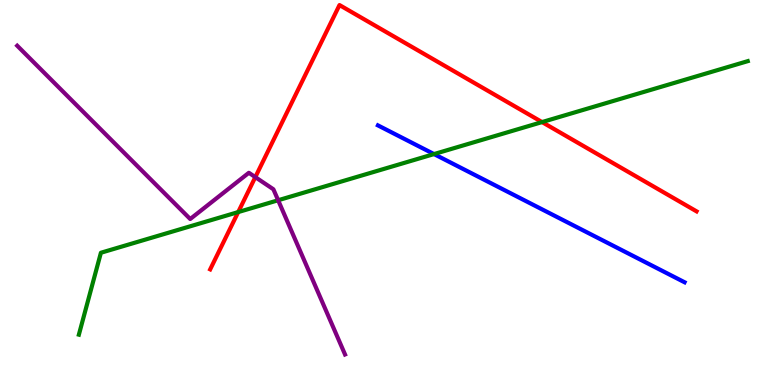[{'lines': ['blue', 'red'], 'intersections': []}, {'lines': ['green', 'red'], 'intersections': [{'x': 3.07, 'y': 4.49}, {'x': 6.99, 'y': 6.83}]}, {'lines': ['purple', 'red'], 'intersections': [{'x': 3.29, 'y': 5.4}]}, {'lines': ['blue', 'green'], 'intersections': [{'x': 5.6, 'y': 6.0}]}, {'lines': ['blue', 'purple'], 'intersections': []}, {'lines': ['green', 'purple'], 'intersections': [{'x': 3.59, 'y': 4.8}]}]